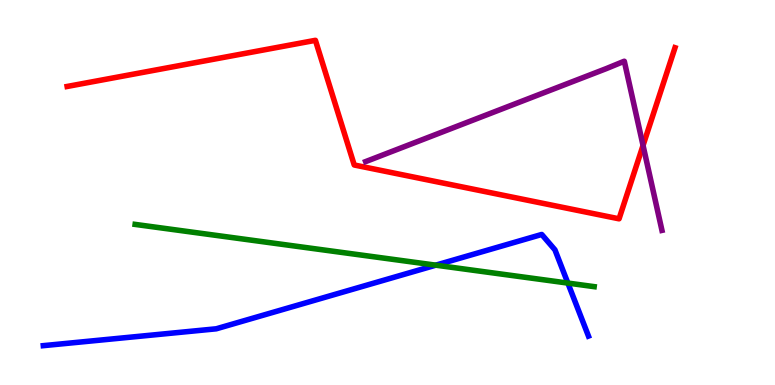[{'lines': ['blue', 'red'], 'intersections': []}, {'lines': ['green', 'red'], 'intersections': []}, {'lines': ['purple', 'red'], 'intersections': [{'x': 8.3, 'y': 6.22}]}, {'lines': ['blue', 'green'], 'intersections': [{'x': 5.62, 'y': 3.11}, {'x': 7.33, 'y': 2.65}]}, {'lines': ['blue', 'purple'], 'intersections': []}, {'lines': ['green', 'purple'], 'intersections': []}]